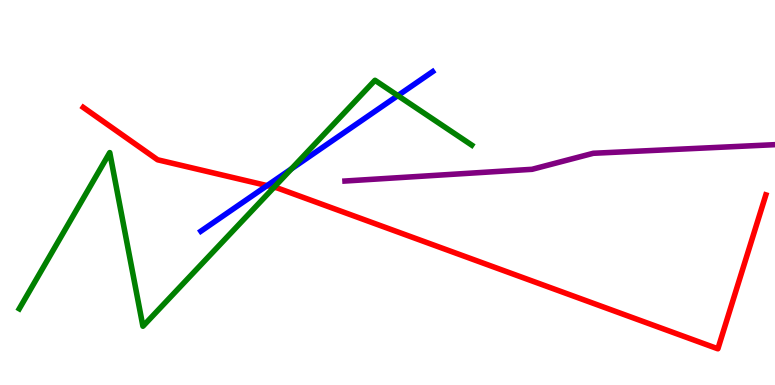[{'lines': ['blue', 'red'], 'intersections': [{'x': 3.45, 'y': 5.18}]}, {'lines': ['green', 'red'], 'intersections': [{'x': 3.54, 'y': 5.14}]}, {'lines': ['purple', 'red'], 'intersections': []}, {'lines': ['blue', 'green'], 'intersections': [{'x': 3.76, 'y': 5.61}, {'x': 5.13, 'y': 7.52}]}, {'lines': ['blue', 'purple'], 'intersections': []}, {'lines': ['green', 'purple'], 'intersections': []}]